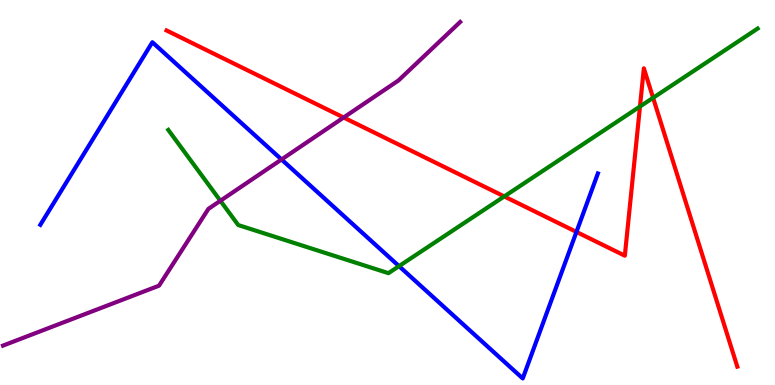[{'lines': ['blue', 'red'], 'intersections': [{'x': 7.44, 'y': 3.98}]}, {'lines': ['green', 'red'], 'intersections': [{'x': 6.51, 'y': 4.9}, {'x': 8.26, 'y': 7.23}, {'x': 8.43, 'y': 7.46}]}, {'lines': ['purple', 'red'], 'intersections': [{'x': 4.43, 'y': 6.95}]}, {'lines': ['blue', 'green'], 'intersections': [{'x': 5.15, 'y': 3.09}]}, {'lines': ['blue', 'purple'], 'intersections': [{'x': 3.63, 'y': 5.86}]}, {'lines': ['green', 'purple'], 'intersections': [{'x': 2.84, 'y': 4.79}]}]